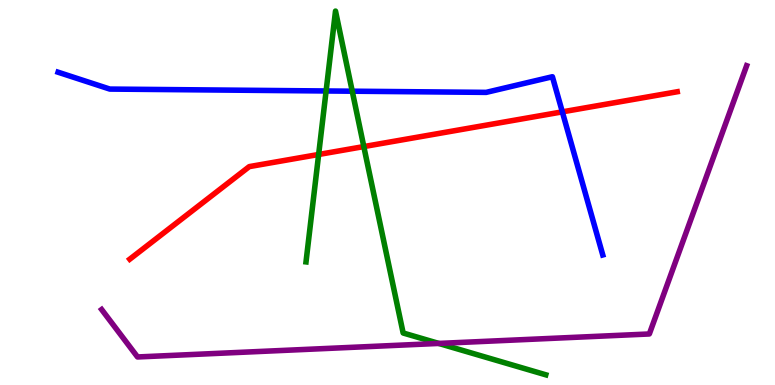[{'lines': ['blue', 'red'], 'intersections': [{'x': 7.26, 'y': 7.09}]}, {'lines': ['green', 'red'], 'intersections': [{'x': 4.11, 'y': 5.99}, {'x': 4.69, 'y': 6.19}]}, {'lines': ['purple', 'red'], 'intersections': []}, {'lines': ['blue', 'green'], 'intersections': [{'x': 4.21, 'y': 7.64}, {'x': 4.55, 'y': 7.63}]}, {'lines': ['blue', 'purple'], 'intersections': []}, {'lines': ['green', 'purple'], 'intersections': [{'x': 5.66, 'y': 1.08}]}]